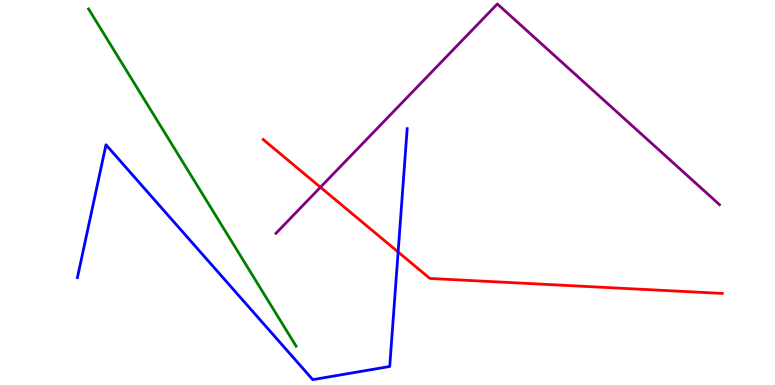[{'lines': ['blue', 'red'], 'intersections': [{'x': 5.14, 'y': 3.45}]}, {'lines': ['green', 'red'], 'intersections': []}, {'lines': ['purple', 'red'], 'intersections': [{'x': 4.13, 'y': 5.14}]}, {'lines': ['blue', 'green'], 'intersections': []}, {'lines': ['blue', 'purple'], 'intersections': []}, {'lines': ['green', 'purple'], 'intersections': []}]